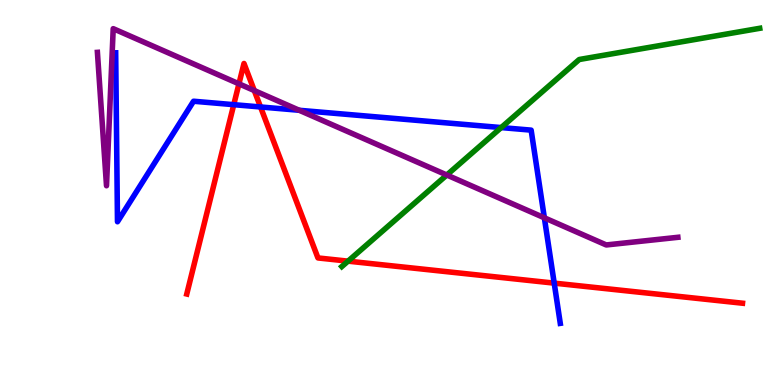[{'lines': ['blue', 'red'], 'intersections': [{'x': 3.02, 'y': 7.28}, {'x': 3.36, 'y': 7.22}, {'x': 7.15, 'y': 2.65}]}, {'lines': ['green', 'red'], 'intersections': [{'x': 4.49, 'y': 3.22}]}, {'lines': ['purple', 'red'], 'intersections': [{'x': 3.08, 'y': 7.82}, {'x': 3.28, 'y': 7.65}]}, {'lines': ['blue', 'green'], 'intersections': [{'x': 6.47, 'y': 6.69}]}, {'lines': ['blue', 'purple'], 'intersections': [{'x': 3.86, 'y': 7.14}, {'x': 7.02, 'y': 4.34}]}, {'lines': ['green', 'purple'], 'intersections': [{'x': 5.77, 'y': 5.45}]}]